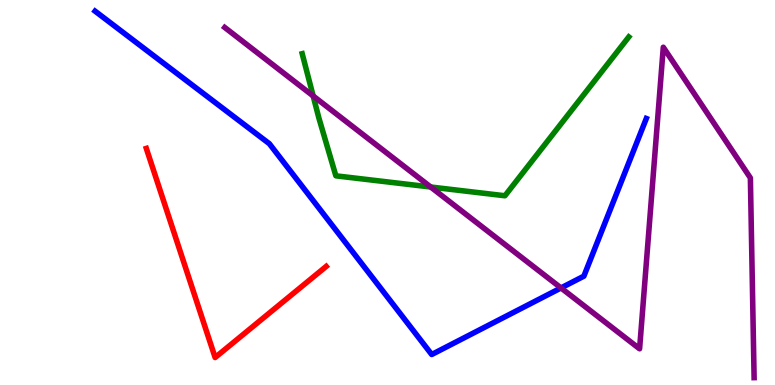[{'lines': ['blue', 'red'], 'intersections': []}, {'lines': ['green', 'red'], 'intersections': []}, {'lines': ['purple', 'red'], 'intersections': []}, {'lines': ['blue', 'green'], 'intersections': []}, {'lines': ['blue', 'purple'], 'intersections': [{'x': 7.24, 'y': 2.52}]}, {'lines': ['green', 'purple'], 'intersections': [{'x': 4.04, 'y': 7.51}, {'x': 5.56, 'y': 5.14}]}]